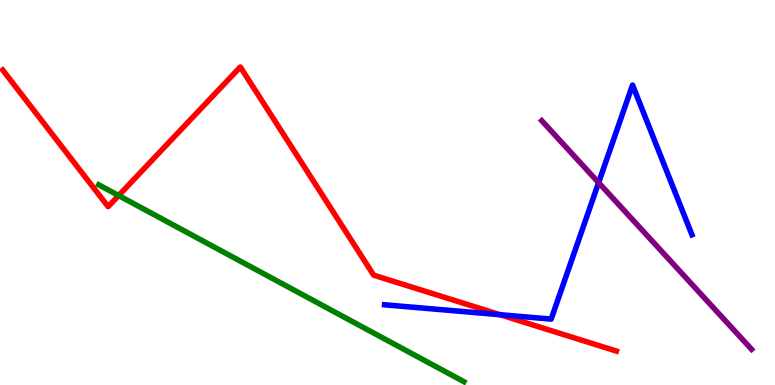[{'lines': ['blue', 'red'], 'intersections': [{'x': 6.45, 'y': 1.83}]}, {'lines': ['green', 'red'], 'intersections': [{'x': 1.53, 'y': 4.92}]}, {'lines': ['purple', 'red'], 'intersections': []}, {'lines': ['blue', 'green'], 'intersections': []}, {'lines': ['blue', 'purple'], 'intersections': [{'x': 7.72, 'y': 5.26}]}, {'lines': ['green', 'purple'], 'intersections': []}]